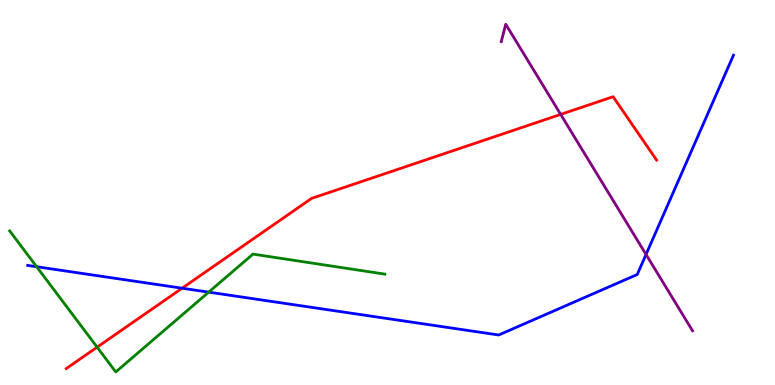[{'lines': ['blue', 'red'], 'intersections': [{'x': 2.35, 'y': 2.51}]}, {'lines': ['green', 'red'], 'intersections': [{'x': 1.25, 'y': 0.983}]}, {'lines': ['purple', 'red'], 'intersections': [{'x': 7.23, 'y': 7.03}]}, {'lines': ['blue', 'green'], 'intersections': [{'x': 0.473, 'y': 3.07}, {'x': 2.69, 'y': 2.41}]}, {'lines': ['blue', 'purple'], 'intersections': [{'x': 8.34, 'y': 3.39}]}, {'lines': ['green', 'purple'], 'intersections': []}]